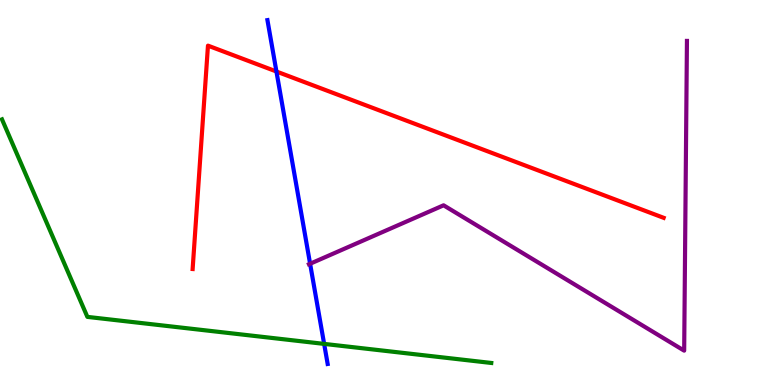[{'lines': ['blue', 'red'], 'intersections': [{'x': 3.57, 'y': 8.14}]}, {'lines': ['green', 'red'], 'intersections': []}, {'lines': ['purple', 'red'], 'intersections': []}, {'lines': ['blue', 'green'], 'intersections': [{'x': 4.18, 'y': 1.07}]}, {'lines': ['blue', 'purple'], 'intersections': [{'x': 4.0, 'y': 3.15}]}, {'lines': ['green', 'purple'], 'intersections': []}]